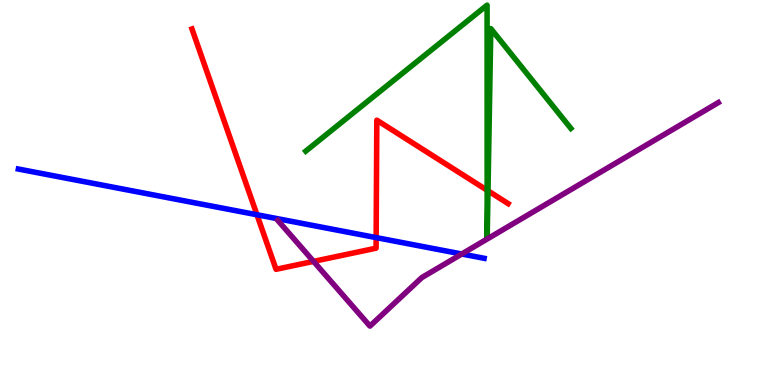[{'lines': ['blue', 'red'], 'intersections': [{'x': 3.32, 'y': 4.42}, {'x': 4.85, 'y': 3.83}]}, {'lines': ['green', 'red'], 'intersections': [{'x': 6.29, 'y': 5.06}, {'x': 6.3, 'y': 5.04}]}, {'lines': ['purple', 'red'], 'intersections': [{'x': 4.05, 'y': 3.21}]}, {'lines': ['blue', 'green'], 'intersections': []}, {'lines': ['blue', 'purple'], 'intersections': [{'x': 5.96, 'y': 3.4}]}, {'lines': ['green', 'purple'], 'intersections': []}]